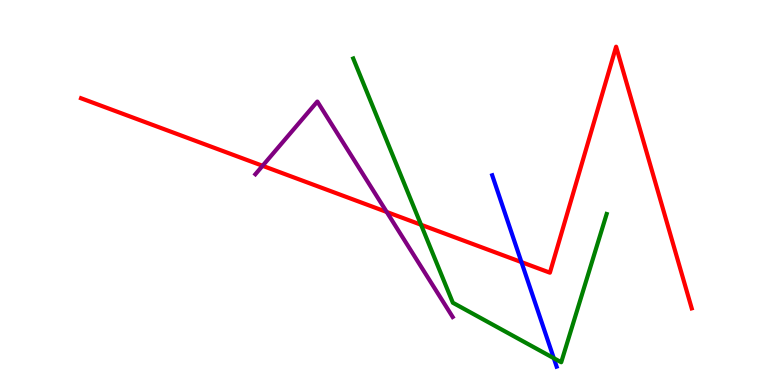[{'lines': ['blue', 'red'], 'intersections': [{'x': 6.73, 'y': 3.19}]}, {'lines': ['green', 'red'], 'intersections': [{'x': 5.43, 'y': 4.16}]}, {'lines': ['purple', 'red'], 'intersections': [{'x': 3.39, 'y': 5.69}, {'x': 4.99, 'y': 4.49}]}, {'lines': ['blue', 'green'], 'intersections': [{'x': 7.15, 'y': 0.696}]}, {'lines': ['blue', 'purple'], 'intersections': []}, {'lines': ['green', 'purple'], 'intersections': []}]